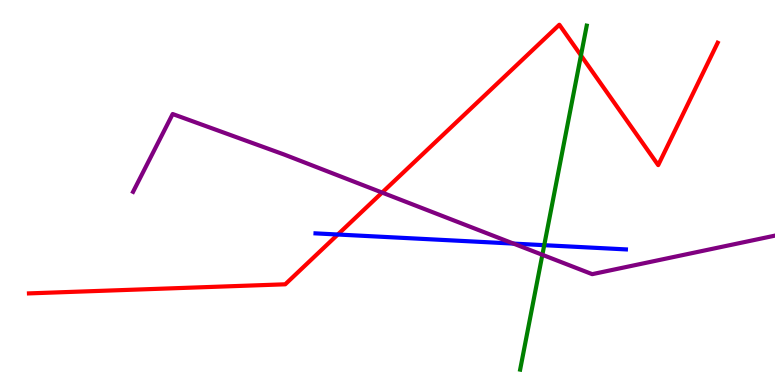[{'lines': ['blue', 'red'], 'intersections': [{'x': 4.36, 'y': 3.91}]}, {'lines': ['green', 'red'], 'intersections': [{'x': 7.5, 'y': 8.56}]}, {'lines': ['purple', 'red'], 'intersections': [{'x': 4.93, 'y': 5.0}]}, {'lines': ['blue', 'green'], 'intersections': [{'x': 7.02, 'y': 3.63}]}, {'lines': ['blue', 'purple'], 'intersections': [{'x': 6.63, 'y': 3.67}]}, {'lines': ['green', 'purple'], 'intersections': [{'x': 7.0, 'y': 3.38}]}]